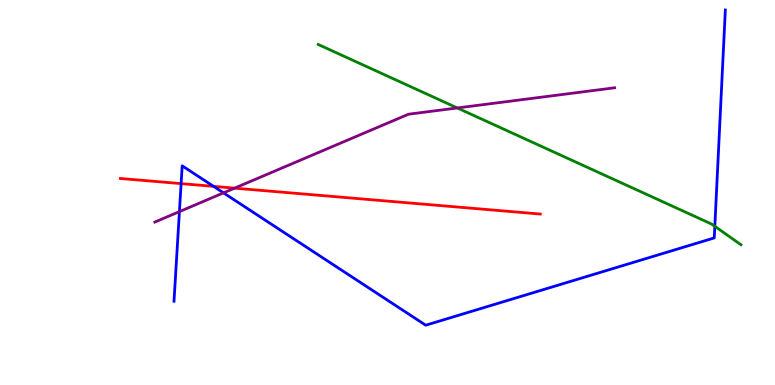[{'lines': ['blue', 'red'], 'intersections': [{'x': 2.34, 'y': 5.23}, {'x': 2.76, 'y': 5.16}]}, {'lines': ['green', 'red'], 'intersections': []}, {'lines': ['purple', 'red'], 'intersections': [{'x': 3.03, 'y': 5.11}]}, {'lines': ['blue', 'green'], 'intersections': [{'x': 9.22, 'y': 4.12}]}, {'lines': ['blue', 'purple'], 'intersections': [{'x': 2.32, 'y': 4.5}, {'x': 2.88, 'y': 4.99}]}, {'lines': ['green', 'purple'], 'intersections': [{'x': 5.9, 'y': 7.2}]}]